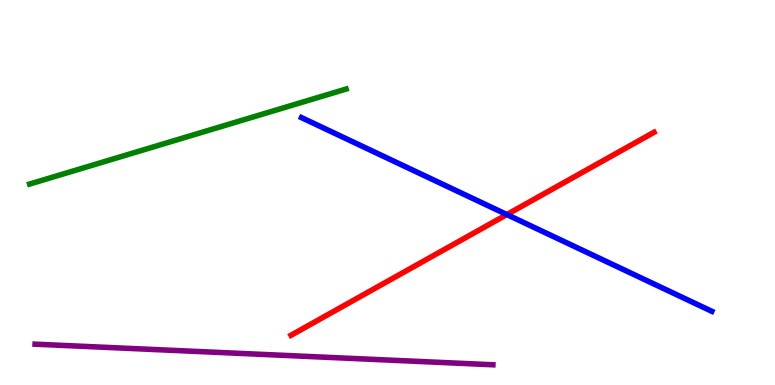[{'lines': ['blue', 'red'], 'intersections': [{'x': 6.54, 'y': 4.43}]}, {'lines': ['green', 'red'], 'intersections': []}, {'lines': ['purple', 'red'], 'intersections': []}, {'lines': ['blue', 'green'], 'intersections': []}, {'lines': ['blue', 'purple'], 'intersections': []}, {'lines': ['green', 'purple'], 'intersections': []}]